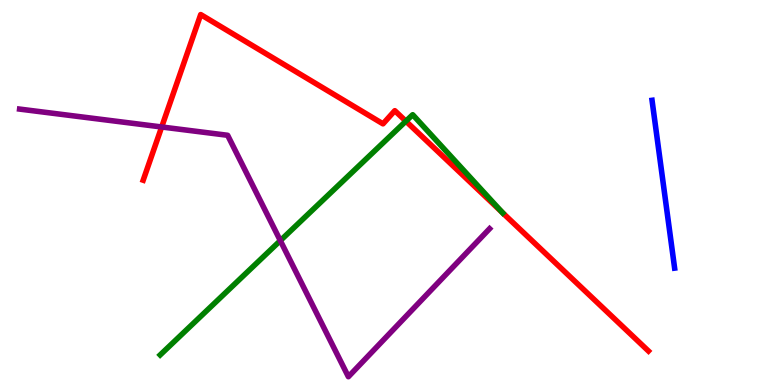[{'lines': ['blue', 'red'], 'intersections': []}, {'lines': ['green', 'red'], 'intersections': [{'x': 5.24, 'y': 6.85}, {'x': 6.49, 'y': 4.47}]}, {'lines': ['purple', 'red'], 'intersections': [{'x': 2.09, 'y': 6.7}]}, {'lines': ['blue', 'green'], 'intersections': []}, {'lines': ['blue', 'purple'], 'intersections': []}, {'lines': ['green', 'purple'], 'intersections': [{'x': 3.62, 'y': 3.75}]}]